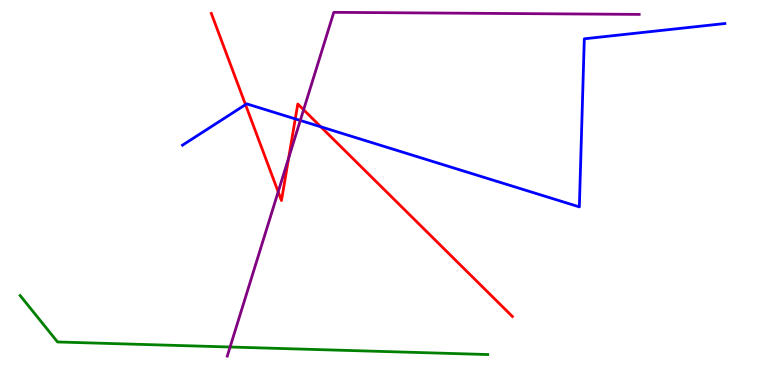[{'lines': ['blue', 'red'], 'intersections': [{'x': 3.17, 'y': 7.28}, {'x': 3.81, 'y': 6.91}, {'x': 4.14, 'y': 6.71}]}, {'lines': ['green', 'red'], 'intersections': []}, {'lines': ['purple', 'red'], 'intersections': [{'x': 3.59, 'y': 5.02}, {'x': 3.72, 'y': 5.9}, {'x': 3.92, 'y': 7.15}]}, {'lines': ['blue', 'green'], 'intersections': []}, {'lines': ['blue', 'purple'], 'intersections': [{'x': 3.87, 'y': 6.87}]}, {'lines': ['green', 'purple'], 'intersections': [{'x': 2.97, 'y': 0.987}]}]